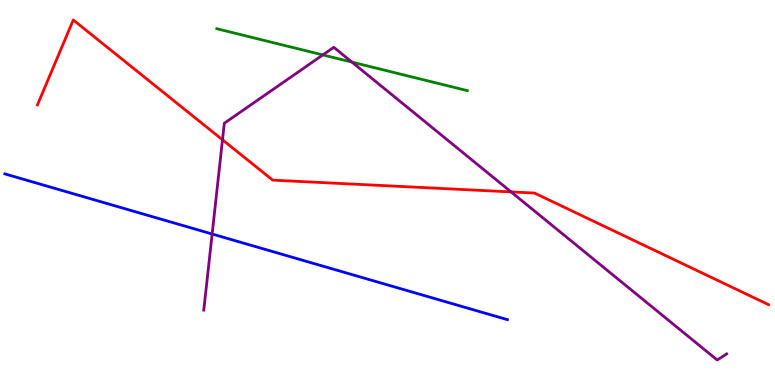[{'lines': ['blue', 'red'], 'intersections': []}, {'lines': ['green', 'red'], 'intersections': []}, {'lines': ['purple', 'red'], 'intersections': [{'x': 2.87, 'y': 6.37}, {'x': 6.59, 'y': 5.02}]}, {'lines': ['blue', 'green'], 'intersections': []}, {'lines': ['blue', 'purple'], 'intersections': [{'x': 2.74, 'y': 3.92}]}, {'lines': ['green', 'purple'], 'intersections': [{'x': 4.17, 'y': 8.57}, {'x': 4.54, 'y': 8.39}]}]